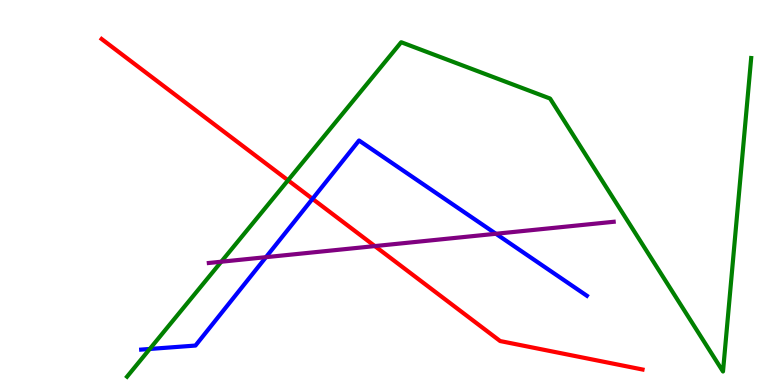[{'lines': ['blue', 'red'], 'intersections': [{'x': 4.03, 'y': 4.84}]}, {'lines': ['green', 'red'], 'intersections': [{'x': 3.72, 'y': 5.32}]}, {'lines': ['purple', 'red'], 'intersections': [{'x': 4.84, 'y': 3.61}]}, {'lines': ['blue', 'green'], 'intersections': [{'x': 1.93, 'y': 0.936}]}, {'lines': ['blue', 'purple'], 'intersections': [{'x': 3.43, 'y': 3.32}, {'x': 6.4, 'y': 3.93}]}, {'lines': ['green', 'purple'], 'intersections': [{'x': 2.86, 'y': 3.2}]}]